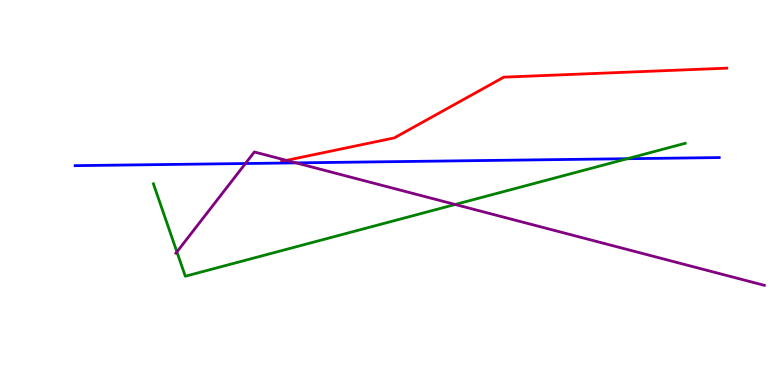[{'lines': ['blue', 'red'], 'intersections': []}, {'lines': ['green', 'red'], 'intersections': []}, {'lines': ['purple', 'red'], 'intersections': [{'x': 3.7, 'y': 5.83}]}, {'lines': ['blue', 'green'], 'intersections': [{'x': 8.09, 'y': 5.88}]}, {'lines': ['blue', 'purple'], 'intersections': [{'x': 3.17, 'y': 5.75}, {'x': 3.82, 'y': 5.77}]}, {'lines': ['green', 'purple'], 'intersections': [{'x': 2.28, 'y': 3.46}, {'x': 5.87, 'y': 4.69}]}]